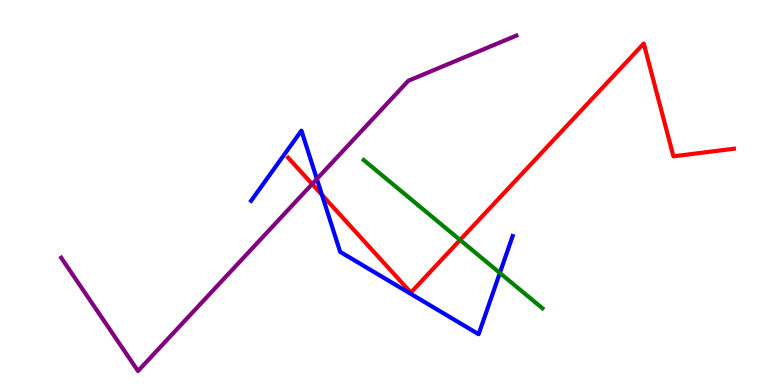[{'lines': ['blue', 'red'], 'intersections': [{'x': 4.15, 'y': 4.94}]}, {'lines': ['green', 'red'], 'intersections': [{'x': 5.94, 'y': 3.77}]}, {'lines': ['purple', 'red'], 'intersections': [{'x': 4.03, 'y': 5.22}]}, {'lines': ['blue', 'green'], 'intersections': [{'x': 6.45, 'y': 2.91}]}, {'lines': ['blue', 'purple'], 'intersections': [{'x': 4.09, 'y': 5.35}]}, {'lines': ['green', 'purple'], 'intersections': []}]